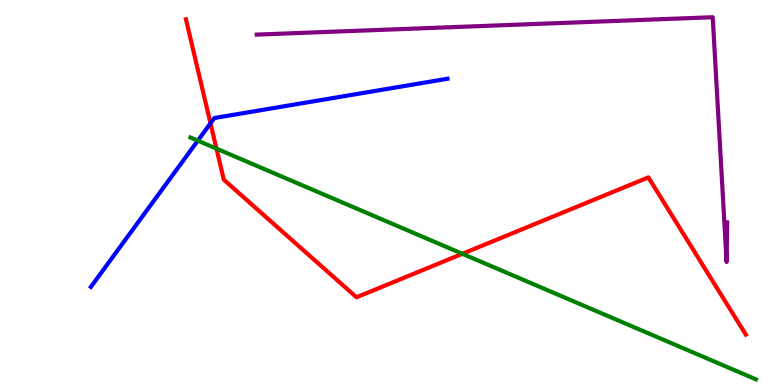[{'lines': ['blue', 'red'], 'intersections': [{'x': 2.72, 'y': 6.8}]}, {'lines': ['green', 'red'], 'intersections': [{'x': 2.79, 'y': 6.14}, {'x': 5.97, 'y': 3.41}]}, {'lines': ['purple', 'red'], 'intersections': []}, {'lines': ['blue', 'green'], 'intersections': [{'x': 2.55, 'y': 6.35}]}, {'lines': ['blue', 'purple'], 'intersections': []}, {'lines': ['green', 'purple'], 'intersections': []}]